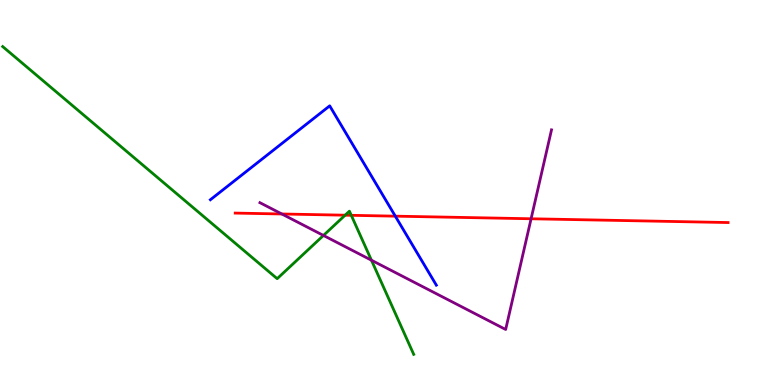[{'lines': ['blue', 'red'], 'intersections': [{'x': 5.1, 'y': 4.39}]}, {'lines': ['green', 'red'], 'intersections': [{'x': 4.45, 'y': 4.41}, {'x': 4.53, 'y': 4.41}]}, {'lines': ['purple', 'red'], 'intersections': [{'x': 3.64, 'y': 4.44}, {'x': 6.85, 'y': 4.32}]}, {'lines': ['blue', 'green'], 'intersections': []}, {'lines': ['blue', 'purple'], 'intersections': []}, {'lines': ['green', 'purple'], 'intersections': [{'x': 4.17, 'y': 3.88}, {'x': 4.79, 'y': 3.24}]}]